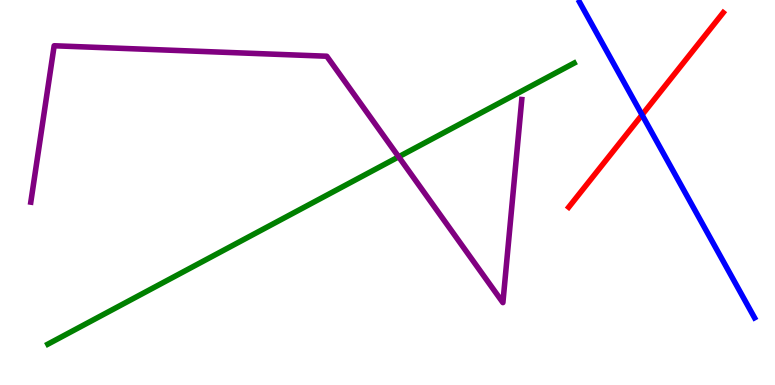[{'lines': ['blue', 'red'], 'intersections': [{'x': 8.28, 'y': 7.02}]}, {'lines': ['green', 'red'], 'intersections': []}, {'lines': ['purple', 'red'], 'intersections': []}, {'lines': ['blue', 'green'], 'intersections': []}, {'lines': ['blue', 'purple'], 'intersections': []}, {'lines': ['green', 'purple'], 'intersections': [{'x': 5.14, 'y': 5.93}]}]